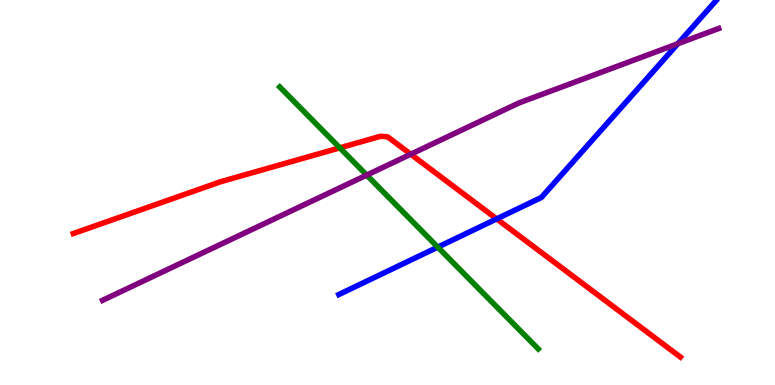[{'lines': ['blue', 'red'], 'intersections': [{'x': 6.41, 'y': 4.31}]}, {'lines': ['green', 'red'], 'intersections': [{'x': 4.38, 'y': 6.16}]}, {'lines': ['purple', 'red'], 'intersections': [{'x': 5.3, 'y': 5.99}]}, {'lines': ['blue', 'green'], 'intersections': [{'x': 5.65, 'y': 3.58}]}, {'lines': ['blue', 'purple'], 'intersections': [{'x': 8.75, 'y': 8.86}]}, {'lines': ['green', 'purple'], 'intersections': [{'x': 4.73, 'y': 5.45}]}]